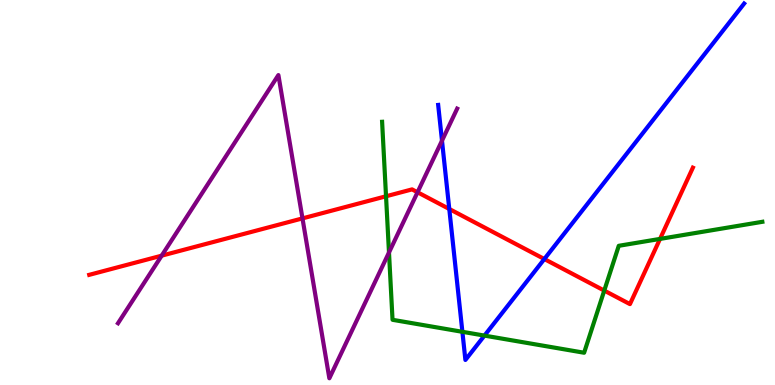[{'lines': ['blue', 'red'], 'intersections': [{'x': 5.8, 'y': 4.57}, {'x': 7.02, 'y': 3.27}]}, {'lines': ['green', 'red'], 'intersections': [{'x': 4.98, 'y': 4.9}, {'x': 7.8, 'y': 2.45}, {'x': 8.52, 'y': 3.79}]}, {'lines': ['purple', 'red'], 'intersections': [{'x': 2.09, 'y': 3.36}, {'x': 3.9, 'y': 4.33}, {'x': 5.39, 'y': 5.01}]}, {'lines': ['blue', 'green'], 'intersections': [{'x': 5.97, 'y': 1.38}, {'x': 6.25, 'y': 1.28}]}, {'lines': ['blue', 'purple'], 'intersections': [{'x': 5.7, 'y': 6.35}]}, {'lines': ['green', 'purple'], 'intersections': [{'x': 5.02, 'y': 3.44}]}]